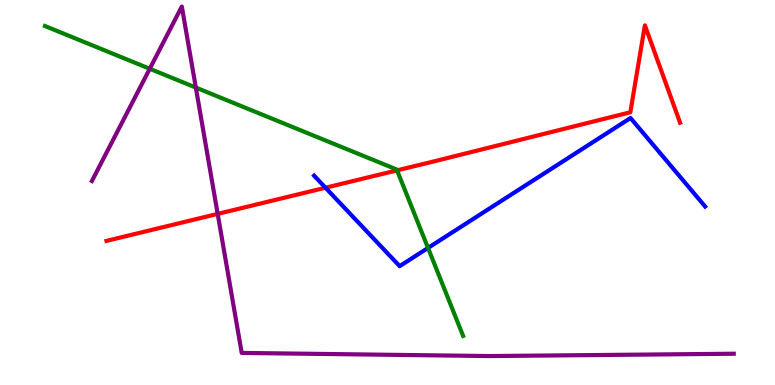[{'lines': ['blue', 'red'], 'intersections': [{'x': 4.2, 'y': 5.12}]}, {'lines': ['green', 'red'], 'intersections': [{'x': 5.12, 'y': 5.58}]}, {'lines': ['purple', 'red'], 'intersections': [{'x': 2.81, 'y': 4.44}]}, {'lines': ['blue', 'green'], 'intersections': [{'x': 5.52, 'y': 3.56}]}, {'lines': ['blue', 'purple'], 'intersections': []}, {'lines': ['green', 'purple'], 'intersections': [{'x': 1.93, 'y': 8.21}, {'x': 2.53, 'y': 7.73}]}]